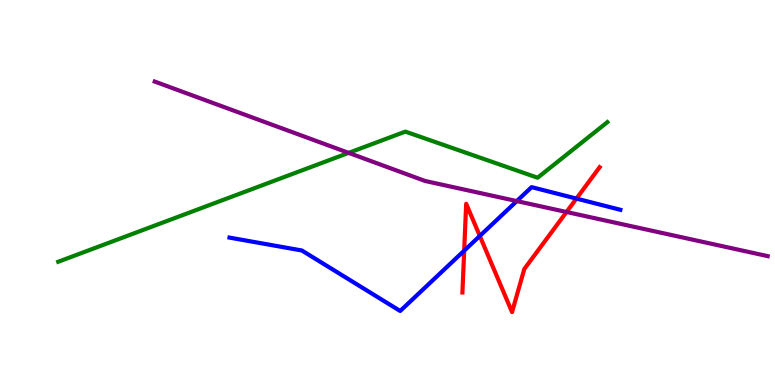[{'lines': ['blue', 'red'], 'intersections': [{'x': 5.99, 'y': 3.49}, {'x': 6.19, 'y': 3.87}, {'x': 7.44, 'y': 4.84}]}, {'lines': ['green', 'red'], 'intersections': []}, {'lines': ['purple', 'red'], 'intersections': [{'x': 7.31, 'y': 4.49}]}, {'lines': ['blue', 'green'], 'intersections': []}, {'lines': ['blue', 'purple'], 'intersections': [{'x': 6.67, 'y': 4.78}]}, {'lines': ['green', 'purple'], 'intersections': [{'x': 4.5, 'y': 6.03}]}]